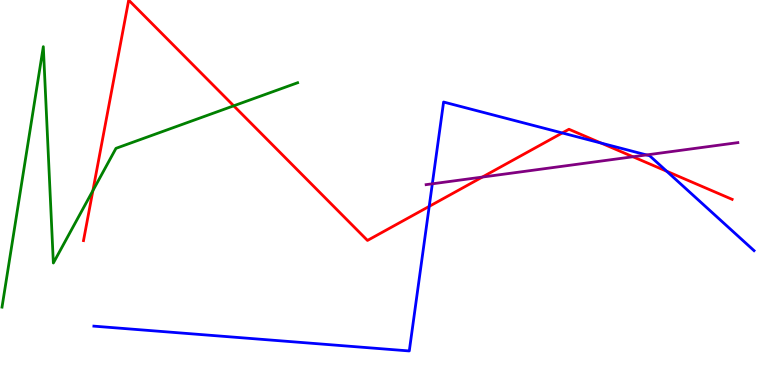[{'lines': ['blue', 'red'], 'intersections': [{'x': 5.54, 'y': 4.64}, {'x': 7.26, 'y': 6.55}, {'x': 7.76, 'y': 6.28}, {'x': 8.6, 'y': 5.55}]}, {'lines': ['green', 'red'], 'intersections': [{'x': 1.2, 'y': 5.05}, {'x': 3.02, 'y': 7.25}]}, {'lines': ['purple', 'red'], 'intersections': [{'x': 6.22, 'y': 5.4}, {'x': 8.17, 'y': 5.93}]}, {'lines': ['blue', 'green'], 'intersections': []}, {'lines': ['blue', 'purple'], 'intersections': [{'x': 5.58, 'y': 5.23}, {'x': 8.34, 'y': 5.98}]}, {'lines': ['green', 'purple'], 'intersections': []}]